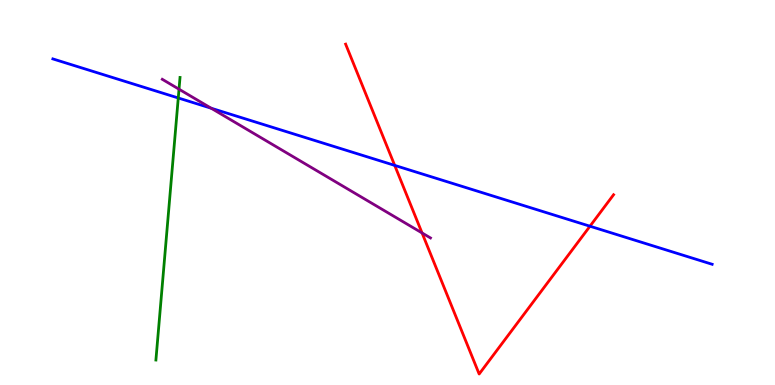[{'lines': ['blue', 'red'], 'intersections': [{'x': 5.09, 'y': 5.7}, {'x': 7.61, 'y': 4.12}]}, {'lines': ['green', 'red'], 'intersections': []}, {'lines': ['purple', 'red'], 'intersections': [{'x': 5.45, 'y': 3.95}]}, {'lines': ['blue', 'green'], 'intersections': [{'x': 2.3, 'y': 7.46}]}, {'lines': ['blue', 'purple'], 'intersections': [{'x': 2.72, 'y': 7.19}]}, {'lines': ['green', 'purple'], 'intersections': [{'x': 2.31, 'y': 7.68}]}]